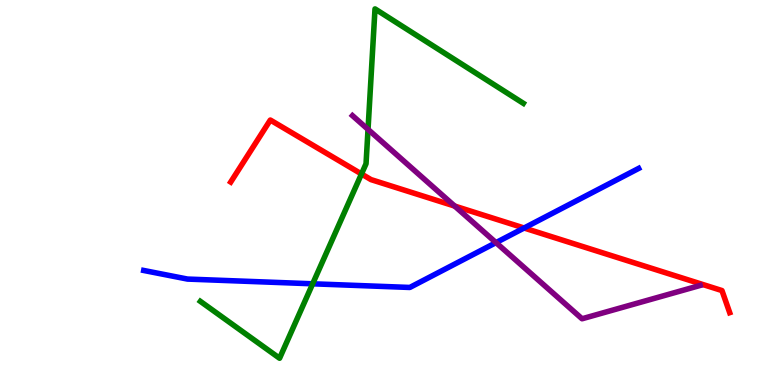[{'lines': ['blue', 'red'], 'intersections': [{'x': 6.76, 'y': 4.08}]}, {'lines': ['green', 'red'], 'intersections': [{'x': 4.66, 'y': 5.48}]}, {'lines': ['purple', 'red'], 'intersections': [{'x': 5.87, 'y': 4.65}]}, {'lines': ['blue', 'green'], 'intersections': [{'x': 4.03, 'y': 2.63}]}, {'lines': ['blue', 'purple'], 'intersections': [{'x': 6.4, 'y': 3.7}]}, {'lines': ['green', 'purple'], 'intersections': [{'x': 4.75, 'y': 6.64}]}]